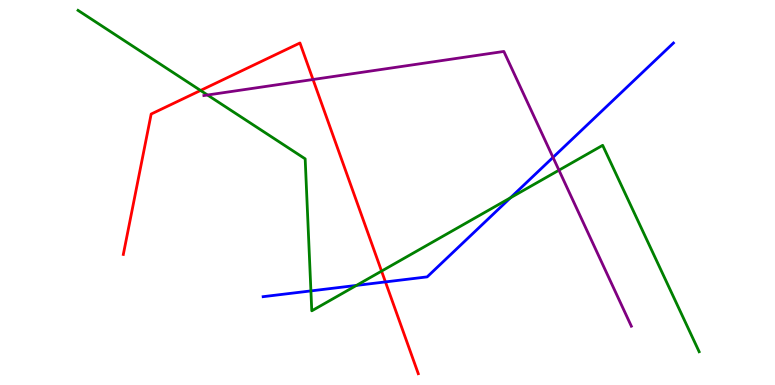[{'lines': ['blue', 'red'], 'intersections': [{'x': 4.97, 'y': 2.68}]}, {'lines': ['green', 'red'], 'intersections': [{'x': 2.59, 'y': 7.65}, {'x': 4.92, 'y': 2.96}]}, {'lines': ['purple', 'red'], 'intersections': [{'x': 4.04, 'y': 7.94}]}, {'lines': ['blue', 'green'], 'intersections': [{'x': 4.01, 'y': 2.44}, {'x': 4.6, 'y': 2.59}, {'x': 6.59, 'y': 4.86}]}, {'lines': ['blue', 'purple'], 'intersections': [{'x': 7.14, 'y': 5.91}]}, {'lines': ['green', 'purple'], 'intersections': [{'x': 2.68, 'y': 7.53}, {'x': 7.21, 'y': 5.58}]}]